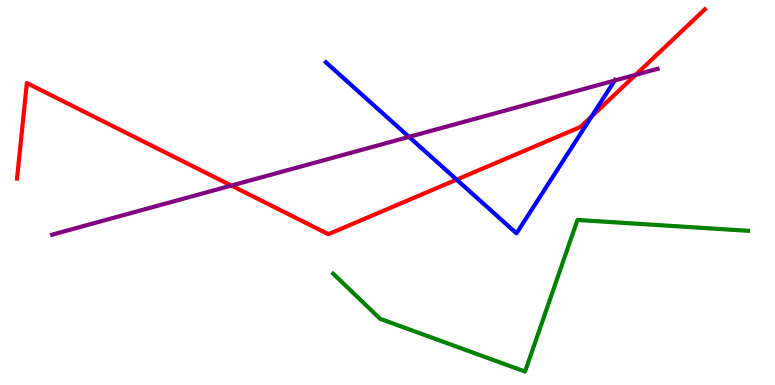[{'lines': ['blue', 'red'], 'intersections': [{'x': 5.89, 'y': 5.33}, {'x': 7.63, 'y': 6.97}]}, {'lines': ['green', 'red'], 'intersections': []}, {'lines': ['purple', 'red'], 'intersections': [{'x': 2.99, 'y': 5.18}, {'x': 8.2, 'y': 8.06}]}, {'lines': ['blue', 'green'], 'intersections': []}, {'lines': ['blue', 'purple'], 'intersections': [{'x': 5.28, 'y': 6.44}, {'x': 7.93, 'y': 7.91}]}, {'lines': ['green', 'purple'], 'intersections': []}]